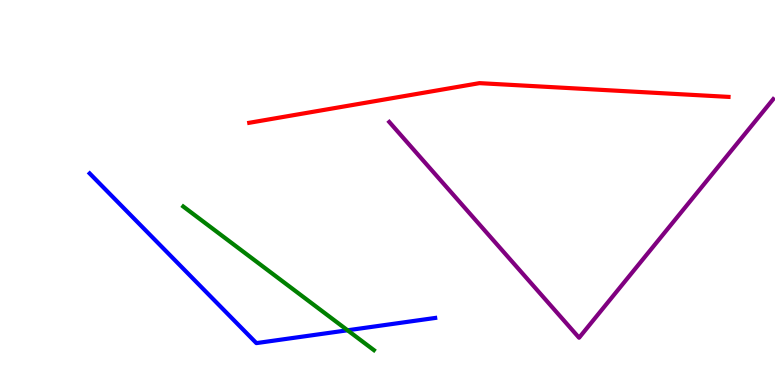[{'lines': ['blue', 'red'], 'intersections': []}, {'lines': ['green', 'red'], 'intersections': []}, {'lines': ['purple', 'red'], 'intersections': []}, {'lines': ['blue', 'green'], 'intersections': [{'x': 4.48, 'y': 1.42}]}, {'lines': ['blue', 'purple'], 'intersections': []}, {'lines': ['green', 'purple'], 'intersections': []}]